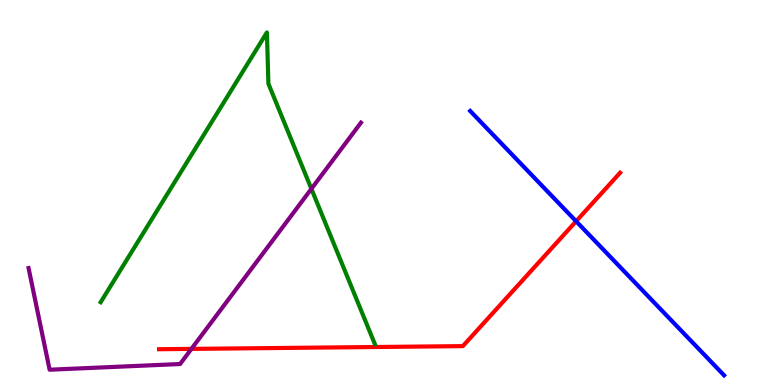[{'lines': ['blue', 'red'], 'intersections': [{'x': 7.43, 'y': 4.25}]}, {'lines': ['green', 'red'], 'intersections': []}, {'lines': ['purple', 'red'], 'intersections': [{'x': 2.47, 'y': 0.938}]}, {'lines': ['blue', 'green'], 'intersections': []}, {'lines': ['blue', 'purple'], 'intersections': []}, {'lines': ['green', 'purple'], 'intersections': [{'x': 4.02, 'y': 5.1}]}]